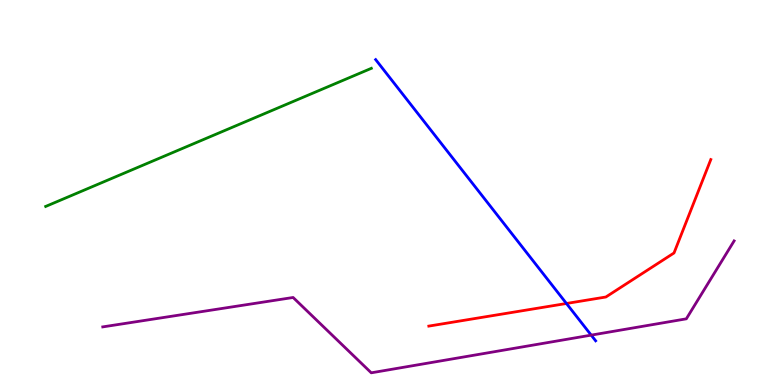[{'lines': ['blue', 'red'], 'intersections': [{'x': 7.31, 'y': 2.12}]}, {'lines': ['green', 'red'], 'intersections': []}, {'lines': ['purple', 'red'], 'intersections': []}, {'lines': ['blue', 'green'], 'intersections': []}, {'lines': ['blue', 'purple'], 'intersections': [{'x': 7.63, 'y': 1.3}]}, {'lines': ['green', 'purple'], 'intersections': []}]